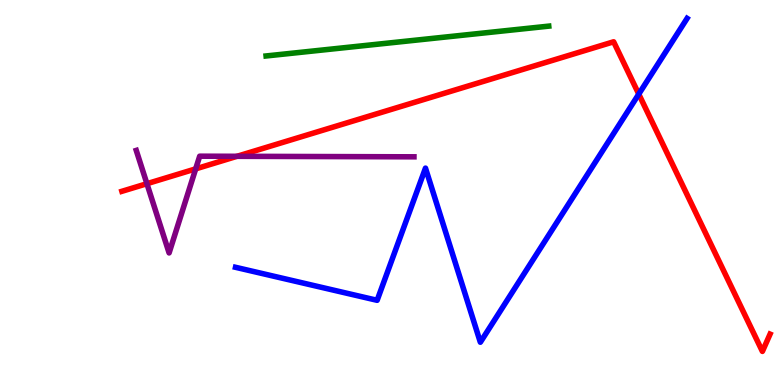[{'lines': ['blue', 'red'], 'intersections': [{'x': 8.24, 'y': 7.56}]}, {'lines': ['green', 'red'], 'intersections': []}, {'lines': ['purple', 'red'], 'intersections': [{'x': 1.9, 'y': 5.23}, {'x': 2.52, 'y': 5.61}, {'x': 3.06, 'y': 5.94}]}, {'lines': ['blue', 'green'], 'intersections': []}, {'lines': ['blue', 'purple'], 'intersections': []}, {'lines': ['green', 'purple'], 'intersections': []}]